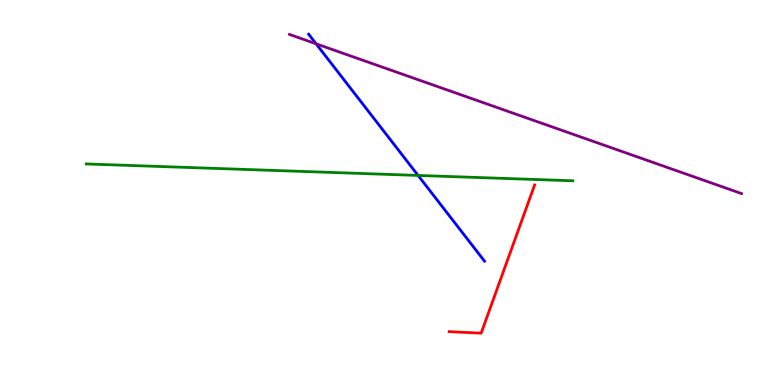[{'lines': ['blue', 'red'], 'intersections': []}, {'lines': ['green', 'red'], 'intersections': []}, {'lines': ['purple', 'red'], 'intersections': []}, {'lines': ['blue', 'green'], 'intersections': [{'x': 5.39, 'y': 5.44}]}, {'lines': ['blue', 'purple'], 'intersections': [{'x': 4.08, 'y': 8.86}]}, {'lines': ['green', 'purple'], 'intersections': []}]